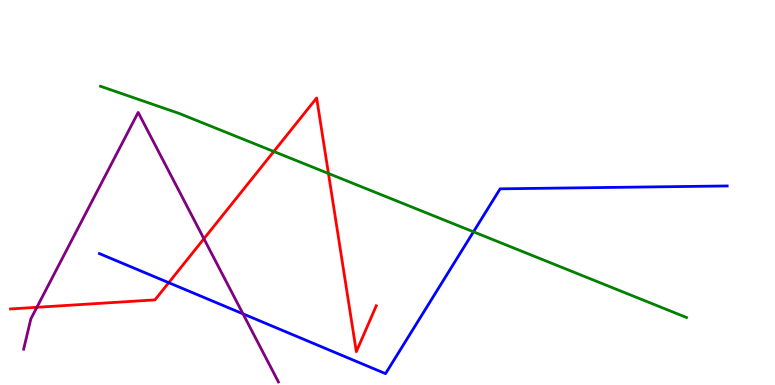[{'lines': ['blue', 'red'], 'intersections': [{'x': 2.18, 'y': 2.66}]}, {'lines': ['green', 'red'], 'intersections': [{'x': 3.53, 'y': 6.06}, {'x': 4.24, 'y': 5.49}]}, {'lines': ['purple', 'red'], 'intersections': [{'x': 0.476, 'y': 2.02}, {'x': 2.63, 'y': 3.8}]}, {'lines': ['blue', 'green'], 'intersections': [{'x': 6.11, 'y': 3.98}]}, {'lines': ['blue', 'purple'], 'intersections': [{'x': 3.14, 'y': 1.85}]}, {'lines': ['green', 'purple'], 'intersections': []}]